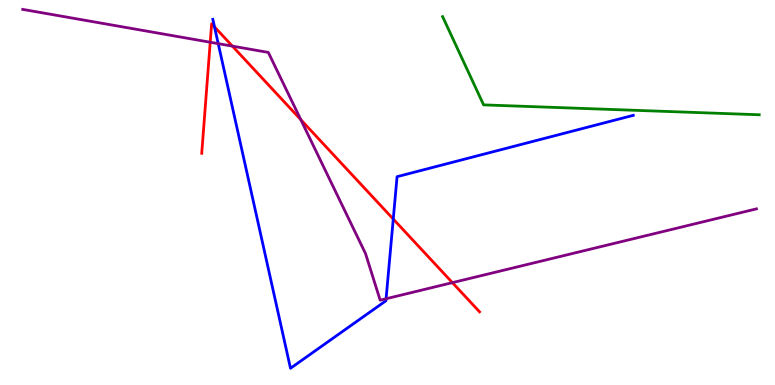[{'lines': ['blue', 'red'], 'intersections': [{'x': 2.77, 'y': 9.3}, {'x': 5.07, 'y': 4.31}]}, {'lines': ['green', 'red'], 'intersections': []}, {'lines': ['purple', 'red'], 'intersections': [{'x': 2.71, 'y': 8.9}, {'x': 3.0, 'y': 8.8}, {'x': 3.88, 'y': 6.89}, {'x': 5.84, 'y': 2.66}]}, {'lines': ['blue', 'green'], 'intersections': []}, {'lines': ['blue', 'purple'], 'intersections': [{'x': 2.82, 'y': 8.87}, {'x': 4.98, 'y': 2.24}]}, {'lines': ['green', 'purple'], 'intersections': []}]